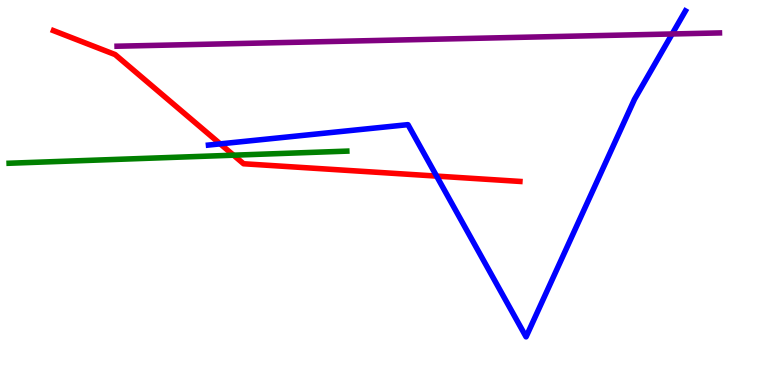[{'lines': ['blue', 'red'], 'intersections': [{'x': 2.84, 'y': 6.26}, {'x': 5.63, 'y': 5.43}]}, {'lines': ['green', 'red'], 'intersections': [{'x': 3.01, 'y': 5.97}]}, {'lines': ['purple', 'red'], 'intersections': []}, {'lines': ['blue', 'green'], 'intersections': []}, {'lines': ['blue', 'purple'], 'intersections': [{'x': 8.67, 'y': 9.12}]}, {'lines': ['green', 'purple'], 'intersections': []}]